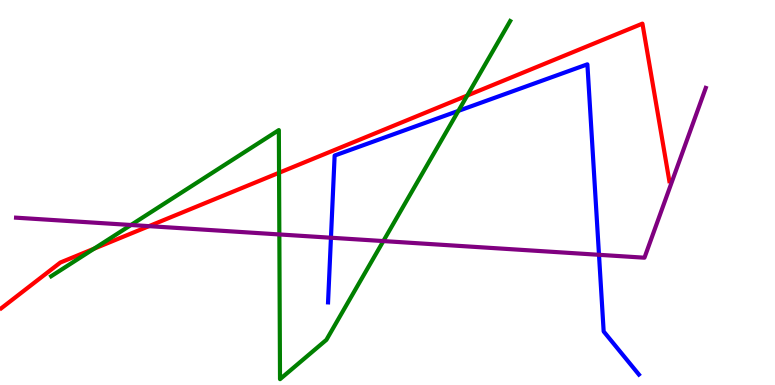[{'lines': ['blue', 'red'], 'intersections': []}, {'lines': ['green', 'red'], 'intersections': [{'x': 1.21, 'y': 3.54}, {'x': 3.6, 'y': 5.51}, {'x': 6.03, 'y': 7.52}]}, {'lines': ['purple', 'red'], 'intersections': [{'x': 1.92, 'y': 4.13}]}, {'lines': ['blue', 'green'], 'intersections': [{'x': 5.91, 'y': 7.12}]}, {'lines': ['blue', 'purple'], 'intersections': [{'x': 4.27, 'y': 3.83}, {'x': 7.73, 'y': 3.38}]}, {'lines': ['green', 'purple'], 'intersections': [{'x': 1.69, 'y': 4.16}, {'x': 3.6, 'y': 3.91}, {'x': 4.95, 'y': 3.74}]}]